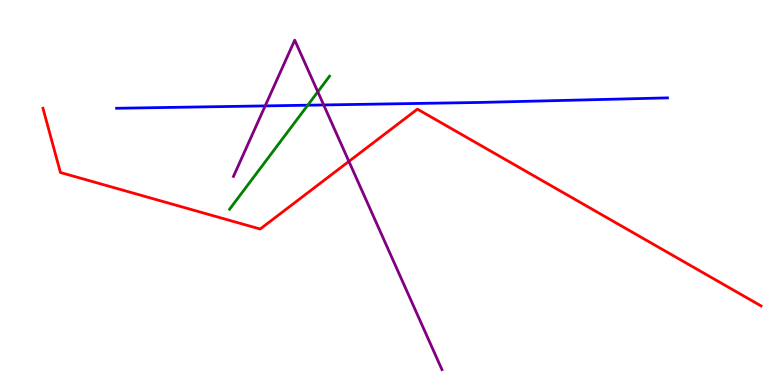[{'lines': ['blue', 'red'], 'intersections': []}, {'lines': ['green', 'red'], 'intersections': []}, {'lines': ['purple', 'red'], 'intersections': [{'x': 4.5, 'y': 5.81}]}, {'lines': ['blue', 'green'], 'intersections': [{'x': 3.97, 'y': 7.27}]}, {'lines': ['blue', 'purple'], 'intersections': [{'x': 3.42, 'y': 7.25}, {'x': 4.18, 'y': 7.27}]}, {'lines': ['green', 'purple'], 'intersections': [{'x': 4.1, 'y': 7.62}]}]